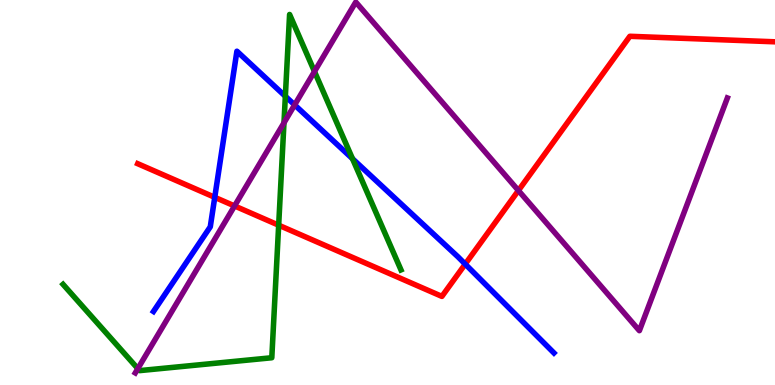[{'lines': ['blue', 'red'], 'intersections': [{'x': 2.77, 'y': 4.88}, {'x': 6.0, 'y': 3.14}]}, {'lines': ['green', 'red'], 'intersections': [{'x': 3.6, 'y': 4.15}]}, {'lines': ['purple', 'red'], 'intersections': [{'x': 3.03, 'y': 4.65}, {'x': 6.69, 'y': 5.05}]}, {'lines': ['blue', 'green'], 'intersections': [{'x': 3.68, 'y': 7.5}, {'x': 4.55, 'y': 5.88}]}, {'lines': ['blue', 'purple'], 'intersections': [{'x': 3.8, 'y': 7.28}]}, {'lines': ['green', 'purple'], 'intersections': [{'x': 1.78, 'y': 0.425}, {'x': 3.66, 'y': 6.81}, {'x': 4.06, 'y': 8.14}]}]